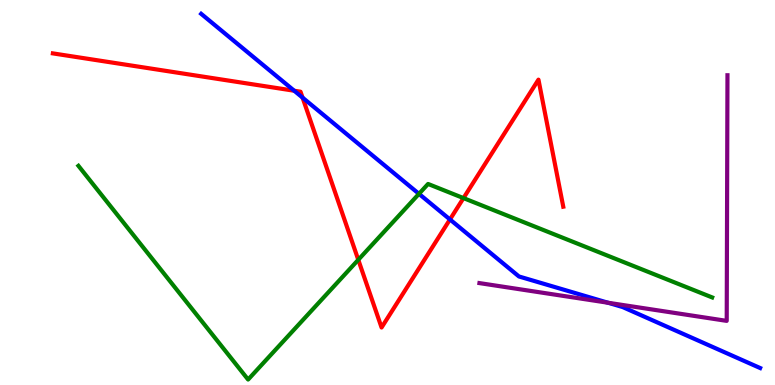[{'lines': ['blue', 'red'], 'intersections': [{'x': 3.8, 'y': 7.64}, {'x': 3.9, 'y': 7.46}, {'x': 5.81, 'y': 4.3}]}, {'lines': ['green', 'red'], 'intersections': [{'x': 4.62, 'y': 3.25}, {'x': 5.98, 'y': 4.85}]}, {'lines': ['purple', 'red'], 'intersections': []}, {'lines': ['blue', 'green'], 'intersections': [{'x': 5.41, 'y': 4.97}]}, {'lines': ['blue', 'purple'], 'intersections': [{'x': 7.85, 'y': 2.14}]}, {'lines': ['green', 'purple'], 'intersections': []}]